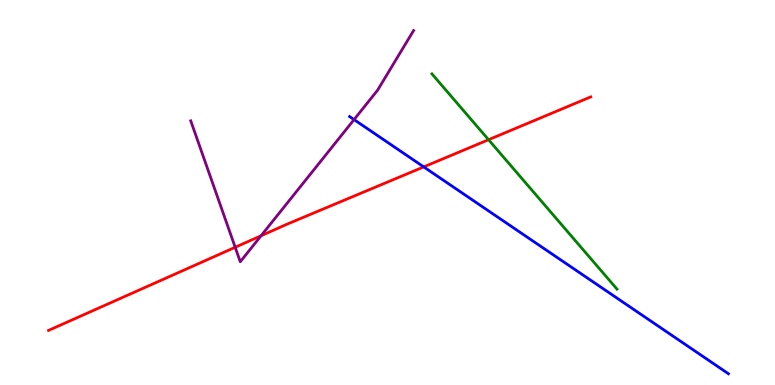[{'lines': ['blue', 'red'], 'intersections': [{'x': 5.47, 'y': 5.67}]}, {'lines': ['green', 'red'], 'intersections': [{'x': 6.3, 'y': 6.37}]}, {'lines': ['purple', 'red'], 'intersections': [{'x': 3.03, 'y': 3.58}, {'x': 3.37, 'y': 3.88}]}, {'lines': ['blue', 'green'], 'intersections': []}, {'lines': ['blue', 'purple'], 'intersections': [{'x': 4.57, 'y': 6.89}]}, {'lines': ['green', 'purple'], 'intersections': []}]